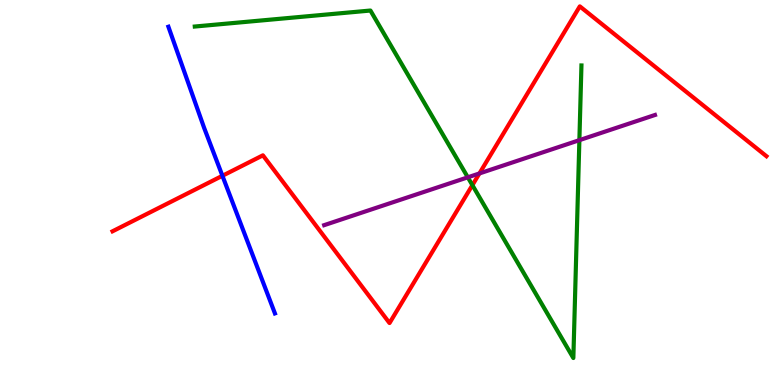[{'lines': ['blue', 'red'], 'intersections': [{'x': 2.87, 'y': 5.43}]}, {'lines': ['green', 'red'], 'intersections': [{'x': 6.1, 'y': 5.19}]}, {'lines': ['purple', 'red'], 'intersections': [{'x': 6.19, 'y': 5.49}]}, {'lines': ['blue', 'green'], 'intersections': []}, {'lines': ['blue', 'purple'], 'intersections': []}, {'lines': ['green', 'purple'], 'intersections': [{'x': 6.04, 'y': 5.39}, {'x': 7.48, 'y': 6.36}]}]